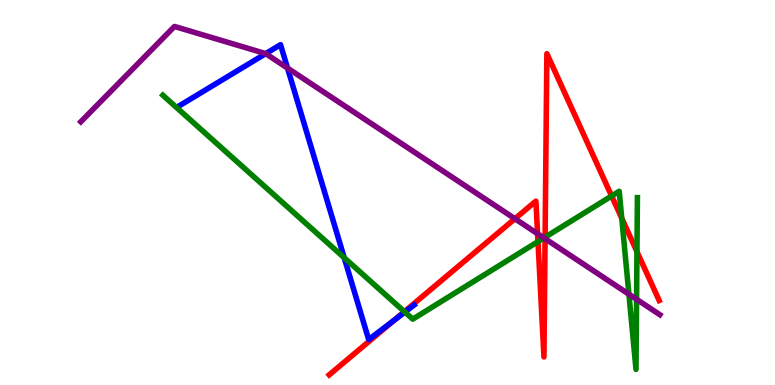[{'lines': ['blue', 'red'], 'intersections': [{'x': 5.09, 'y': 1.69}]}, {'lines': ['green', 'red'], 'intersections': [{'x': 5.22, 'y': 1.91}, {'x': 6.94, 'y': 3.72}, {'x': 7.03, 'y': 3.84}, {'x': 7.89, 'y': 4.91}, {'x': 8.02, 'y': 4.33}, {'x': 8.22, 'y': 3.46}]}, {'lines': ['purple', 'red'], 'intersections': [{'x': 6.64, 'y': 4.32}, {'x': 6.94, 'y': 3.93}, {'x': 7.03, 'y': 3.8}]}, {'lines': ['blue', 'green'], 'intersections': [{'x': 4.44, 'y': 3.31}, {'x': 5.22, 'y': 1.89}]}, {'lines': ['blue', 'purple'], 'intersections': [{'x': 3.43, 'y': 8.61}, {'x': 3.71, 'y': 8.23}]}, {'lines': ['green', 'purple'], 'intersections': [{'x': 7.02, 'y': 3.82}, {'x': 8.12, 'y': 2.36}, {'x': 8.21, 'y': 2.23}]}]